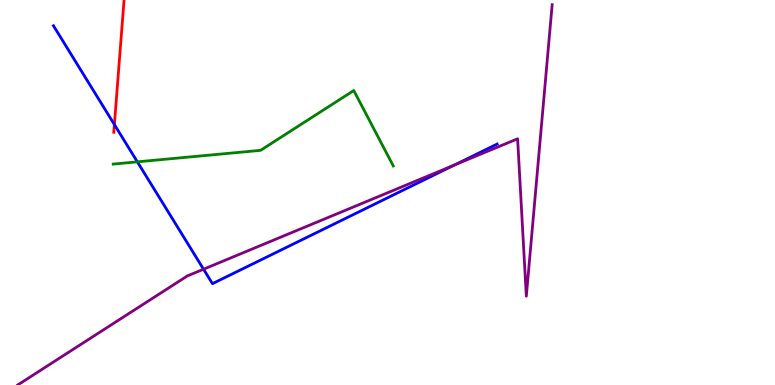[{'lines': ['blue', 'red'], 'intersections': [{'x': 1.48, 'y': 6.76}]}, {'lines': ['green', 'red'], 'intersections': []}, {'lines': ['purple', 'red'], 'intersections': []}, {'lines': ['blue', 'green'], 'intersections': [{'x': 1.77, 'y': 5.8}]}, {'lines': ['blue', 'purple'], 'intersections': [{'x': 2.63, 'y': 3.01}, {'x': 5.86, 'y': 5.71}]}, {'lines': ['green', 'purple'], 'intersections': []}]